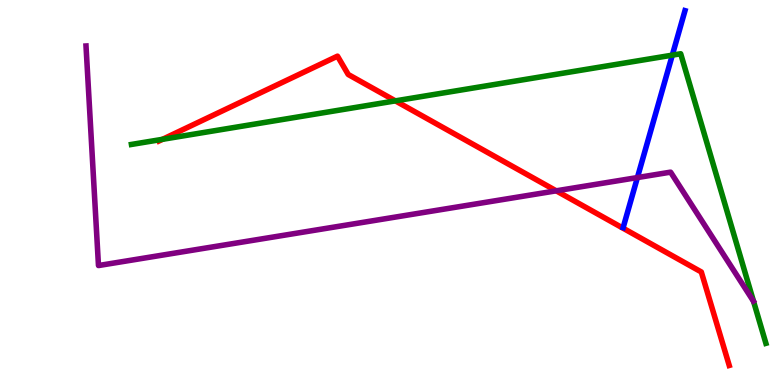[{'lines': ['blue', 'red'], 'intersections': []}, {'lines': ['green', 'red'], 'intersections': [{'x': 2.1, 'y': 6.38}, {'x': 5.1, 'y': 7.38}]}, {'lines': ['purple', 'red'], 'intersections': [{'x': 7.18, 'y': 5.04}]}, {'lines': ['blue', 'green'], 'intersections': [{'x': 8.67, 'y': 8.57}]}, {'lines': ['blue', 'purple'], 'intersections': [{'x': 8.22, 'y': 5.39}]}, {'lines': ['green', 'purple'], 'intersections': []}]